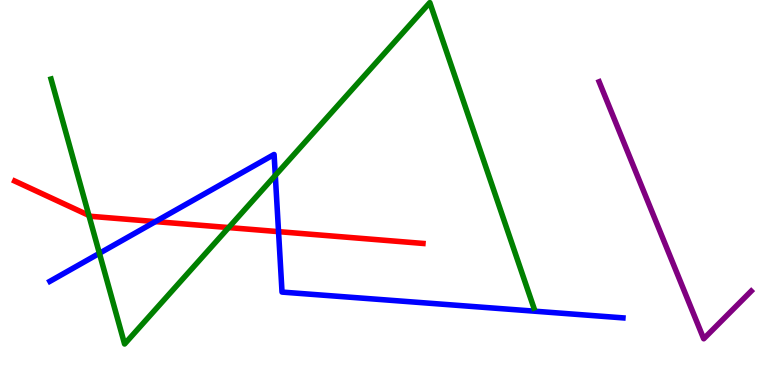[{'lines': ['blue', 'red'], 'intersections': [{'x': 2.01, 'y': 4.24}, {'x': 3.59, 'y': 3.98}]}, {'lines': ['green', 'red'], 'intersections': [{'x': 1.15, 'y': 4.41}, {'x': 2.95, 'y': 4.09}]}, {'lines': ['purple', 'red'], 'intersections': []}, {'lines': ['blue', 'green'], 'intersections': [{'x': 1.28, 'y': 3.42}, {'x': 3.55, 'y': 5.44}]}, {'lines': ['blue', 'purple'], 'intersections': []}, {'lines': ['green', 'purple'], 'intersections': []}]